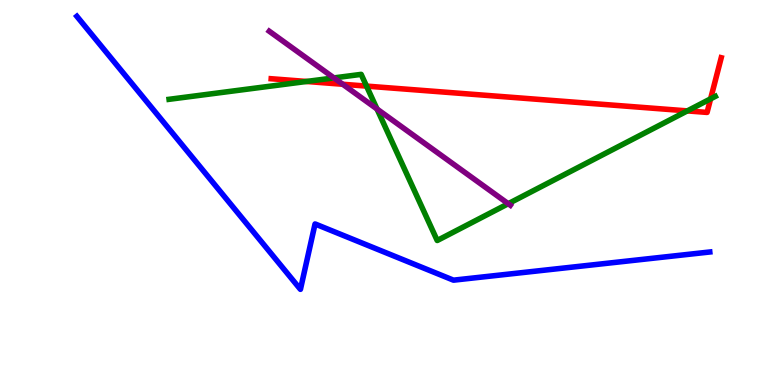[{'lines': ['blue', 'red'], 'intersections': []}, {'lines': ['green', 'red'], 'intersections': [{'x': 3.96, 'y': 7.88}, {'x': 4.73, 'y': 7.76}, {'x': 8.87, 'y': 7.12}, {'x': 9.17, 'y': 7.43}]}, {'lines': ['purple', 'red'], 'intersections': [{'x': 4.42, 'y': 7.81}]}, {'lines': ['blue', 'green'], 'intersections': []}, {'lines': ['blue', 'purple'], 'intersections': []}, {'lines': ['green', 'purple'], 'intersections': [{'x': 4.31, 'y': 7.98}, {'x': 4.86, 'y': 7.17}, {'x': 6.56, 'y': 4.71}]}]